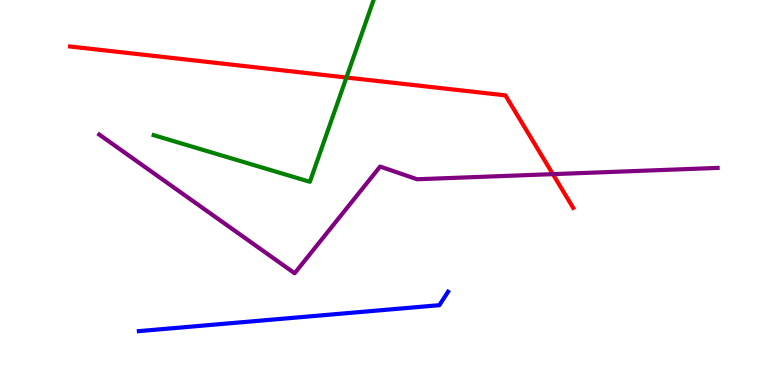[{'lines': ['blue', 'red'], 'intersections': []}, {'lines': ['green', 'red'], 'intersections': [{'x': 4.47, 'y': 7.99}]}, {'lines': ['purple', 'red'], 'intersections': [{'x': 7.13, 'y': 5.48}]}, {'lines': ['blue', 'green'], 'intersections': []}, {'lines': ['blue', 'purple'], 'intersections': []}, {'lines': ['green', 'purple'], 'intersections': []}]